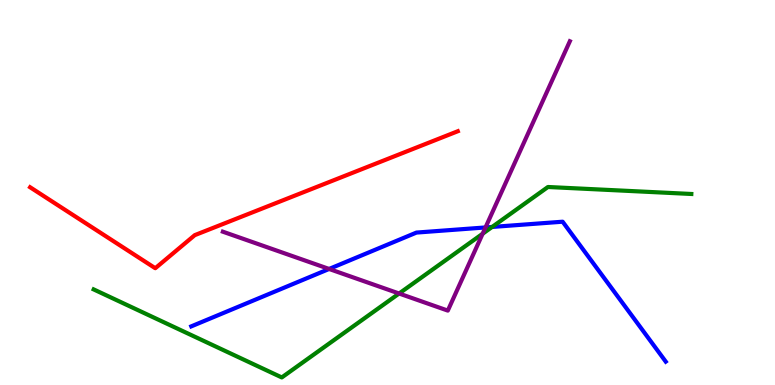[{'lines': ['blue', 'red'], 'intersections': []}, {'lines': ['green', 'red'], 'intersections': []}, {'lines': ['purple', 'red'], 'intersections': []}, {'lines': ['blue', 'green'], 'intersections': [{'x': 6.35, 'y': 4.11}]}, {'lines': ['blue', 'purple'], 'intersections': [{'x': 4.25, 'y': 3.01}, {'x': 6.26, 'y': 4.09}]}, {'lines': ['green', 'purple'], 'intersections': [{'x': 5.15, 'y': 2.38}, {'x': 6.23, 'y': 3.93}]}]